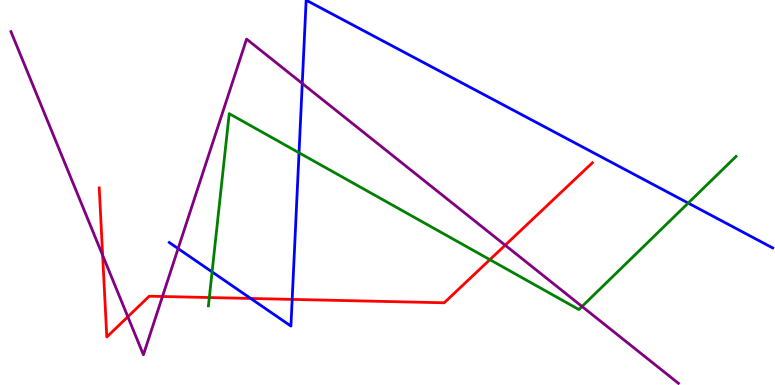[{'lines': ['blue', 'red'], 'intersections': [{'x': 3.24, 'y': 2.25}, {'x': 3.77, 'y': 2.22}]}, {'lines': ['green', 'red'], 'intersections': [{'x': 2.7, 'y': 2.27}, {'x': 6.32, 'y': 3.26}]}, {'lines': ['purple', 'red'], 'intersections': [{'x': 1.32, 'y': 3.37}, {'x': 1.65, 'y': 1.77}, {'x': 2.1, 'y': 2.3}, {'x': 6.52, 'y': 3.63}]}, {'lines': ['blue', 'green'], 'intersections': [{'x': 2.74, 'y': 2.94}, {'x': 3.86, 'y': 6.03}, {'x': 8.88, 'y': 4.73}]}, {'lines': ['blue', 'purple'], 'intersections': [{'x': 2.3, 'y': 3.54}, {'x': 3.9, 'y': 7.83}]}, {'lines': ['green', 'purple'], 'intersections': [{'x': 7.51, 'y': 2.04}]}]